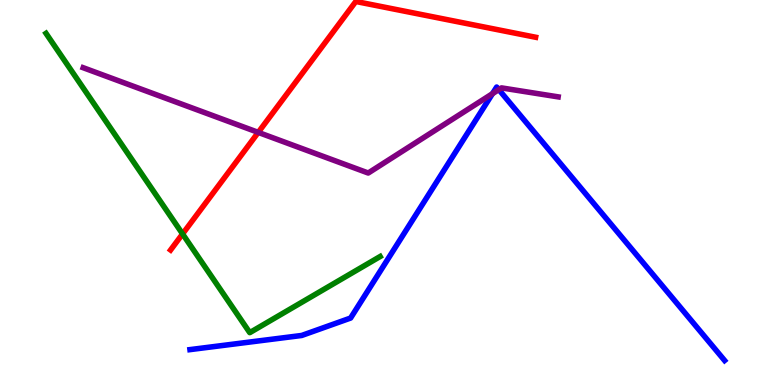[{'lines': ['blue', 'red'], 'intersections': []}, {'lines': ['green', 'red'], 'intersections': [{'x': 2.36, 'y': 3.92}]}, {'lines': ['purple', 'red'], 'intersections': [{'x': 3.33, 'y': 6.56}]}, {'lines': ['blue', 'green'], 'intersections': []}, {'lines': ['blue', 'purple'], 'intersections': [{'x': 6.35, 'y': 7.57}, {'x': 6.44, 'y': 7.67}]}, {'lines': ['green', 'purple'], 'intersections': []}]